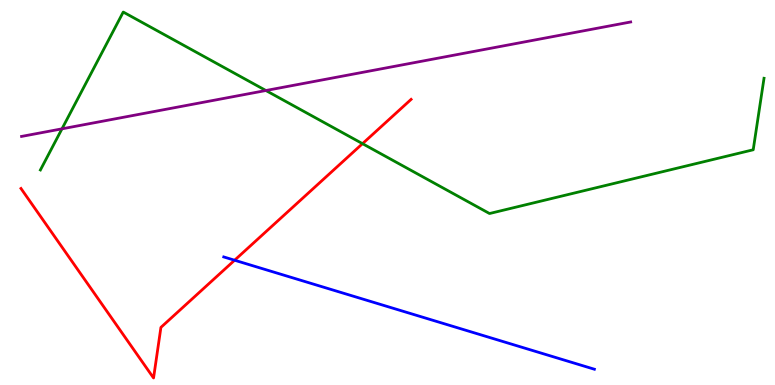[{'lines': ['blue', 'red'], 'intersections': [{'x': 3.03, 'y': 3.24}]}, {'lines': ['green', 'red'], 'intersections': [{'x': 4.68, 'y': 6.27}]}, {'lines': ['purple', 'red'], 'intersections': []}, {'lines': ['blue', 'green'], 'intersections': []}, {'lines': ['blue', 'purple'], 'intersections': []}, {'lines': ['green', 'purple'], 'intersections': [{'x': 0.8, 'y': 6.65}, {'x': 3.43, 'y': 7.65}]}]